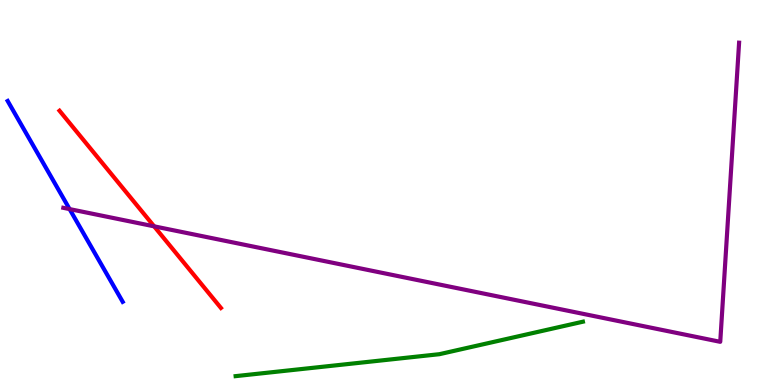[{'lines': ['blue', 'red'], 'intersections': []}, {'lines': ['green', 'red'], 'intersections': []}, {'lines': ['purple', 'red'], 'intersections': [{'x': 1.99, 'y': 4.12}]}, {'lines': ['blue', 'green'], 'intersections': []}, {'lines': ['blue', 'purple'], 'intersections': [{'x': 0.898, 'y': 4.57}]}, {'lines': ['green', 'purple'], 'intersections': []}]